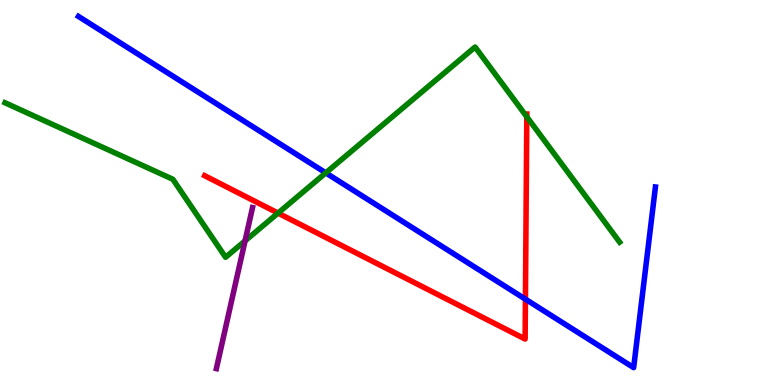[{'lines': ['blue', 'red'], 'intersections': [{'x': 6.78, 'y': 2.23}]}, {'lines': ['green', 'red'], 'intersections': [{'x': 3.59, 'y': 4.47}, {'x': 6.8, 'y': 6.97}]}, {'lines': ['purple', 'red'], 'intersections': []}, {'lines': ['blue', 'green'], 'intersections': [{'x': 4.2, 'y': 5.51}]}, {'lines': ['blue', 'purple'], 'intersections': []}, {'lines': ['green', 'purple'], 'intersections': [{'x': 3.16, 'y': 3.74}]}]